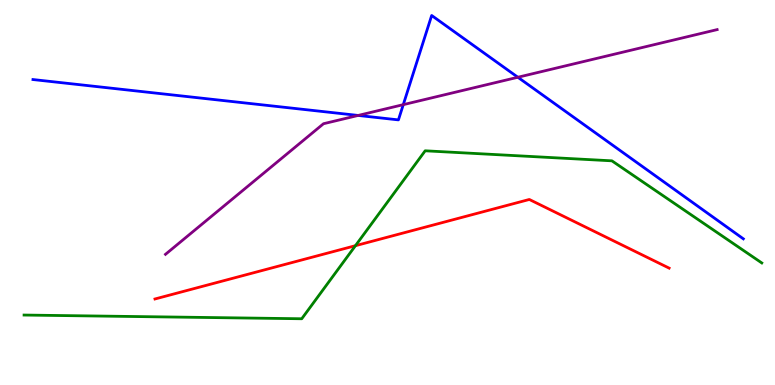[{'lines': ['blue', 'red'], 'intersections': []}, {'lines': ['green', 'red'], 'intersections': [{'x': 4.59, 'y': 3.62}]}, {'lines': ['purple', 'red'], 'intersections': []}, {'lines': ['blue', 'green'], 'intersections': []}, {'lines': ['blue', 'purple'], 'intersections': [{'x': 4.62, 'y': 7.0}, {'x': 5.2, 'y': 7.28}, {'x': 6.68, 'y': 7.99}]}, {'lines': ['green', 'purple'], 'intersections': []}]